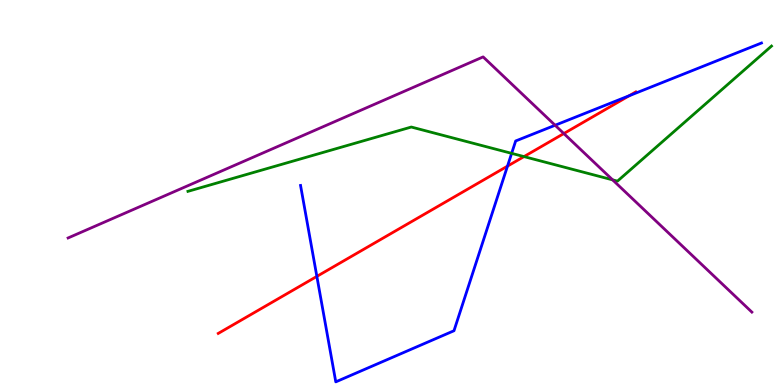[{'lines': ['blue', 'red'], 'intersections': [{'x': 4.09, 'y': 2.82}, {'x': 6.55, 'y': 5.68}, {'x': 8.12, 'y': 7.51}]}, {'lines': ['green', 'red'], 'intersections': [{'x': 6.76, 'y': 5.93}]}, {'lines': ['purple', 'red'], 'intersections': [{'x': 7.28, 'y': 6.53}]}, {'lines': ['blue', 'green'], 'intersections': [{'x': 6.6, 'y': 6.02}]}, {'lines': ['blue', 'purple'], 'intersections': [{'x': 7.16, 'y': 6.75}]}, {'lines': ['green', 'purple'], 'intersections': [{'x': 7.9, 'y': 5.33}]}]